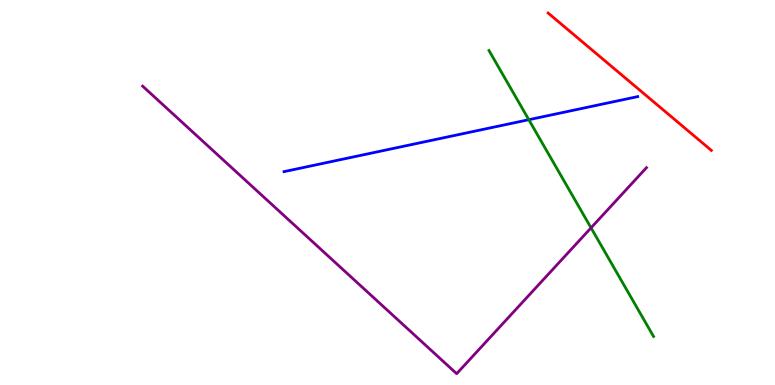[{'lines': ['blue', 'red'], 'intersections': []}, {'lines': ['green', 'red'], 'intersections': []}, {'lines': ['purple', 'red'], 'intersections': []}, {'lines': ['blue', 'green'], 'intersections': [{'x': 6.82, 'y': 6.89}]}, {'lines': ['blue', 'purple'], 'intersections': []}, {'lines': ['green', 'purple'], 'intersections': [{'x': 7.63, 'y': 4.08}]}]